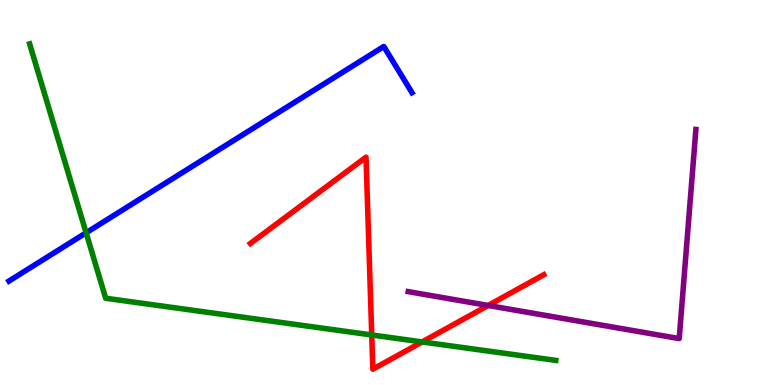[{'lines': ['blue', 'red'], 'intersections': []}, {'lines': ['green', 'red'], 'intersections': [{'x': 4.8, 'y': 1.3}, {'x': 5.45, 'y': 1.12}]}, {'lines': ['purple', 'red'], 'intersections': [{'x': 6.3, 'y': 2.07}]}, {'lines': ['blue', 'green'], 'intersections': [{'x': 1.11, 'y': 3.95}]}, {'lines': ['blue', 'purple'], 'intersections': []}, {'lines': ['green', 'purple'], 'intersections': []}]